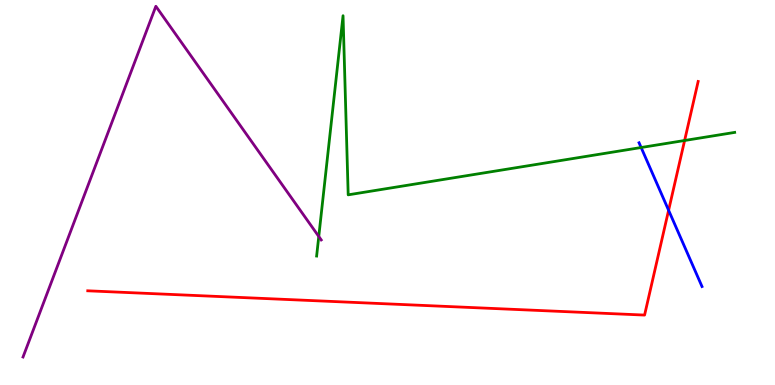[{'lines': ['blue', 'red'], 'intersections': [{'x': 8.63, 'y': 4.54}]}, {'lines': ['green', 'red'], 'intersections': [{'x': 8.83, 'y': 6.35}]}, {'lines': ['purple', 'red'], 'intersections': []}, {'lines': ['blue', 'green'], 'intersections': [{'x': 8.27, 'y': 6.17}]}, {'lines': ['blue', 'purple'], 'intersections': []}, {'lines': ['green', 'purple'], 'intersections': [{'x': 4.11, 'y': 3.86}]}]